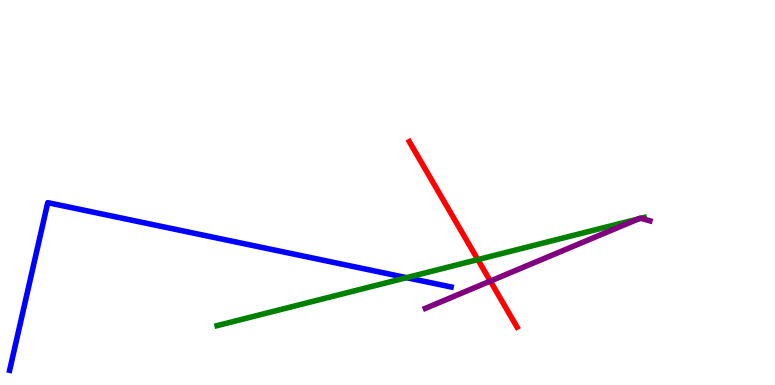[{'lines': ['blue', 'red'], 'intersections': []}, {'lines': ['green', 'red'], 'intersections': [{'x': 6.17, 'y': 3.26}]}, {'lines': ['purple', 'red'], 'intersections': [{'x': 6.33, 'y': 2.7}]}, {'lines': ['blue', 'green'], 'intersections': [{'x': 5.25, 'y': 2.79}]}, {'lines': ['blue', 'purple'], 'intersections': []}, {'lines': ['green', 'purple'], 'intersections': [{'x': 8.24, 'y': 4.31}, {'x': 8.27, 'y': 4.33}]}]